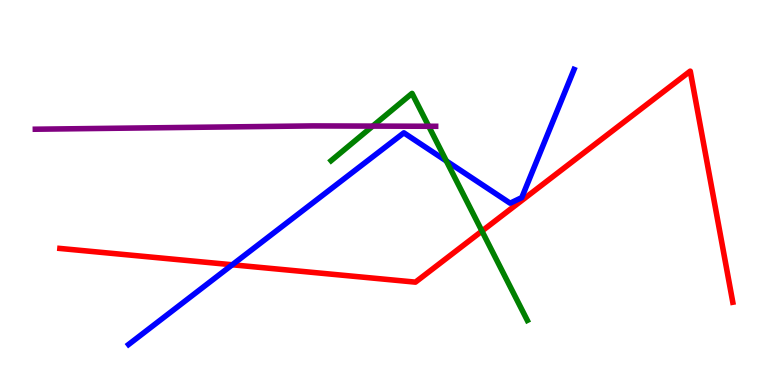[{'lines': ['blue', 'red'], 'intersections': [{'x': 3.0, 'y': 3.12}]}, {'lines': ['green', 'red'], 'intersections': [{'x': 6.22, 'y': 4.0}]}, {'lines': ['purple', 'red'], 'intersections': []}, {'lines': ['blue', 'green'], 'intersections': [{'x': 5.76, 'y': 5.82}]}, {'lines': ['blue', 'purple'], 'intersections': []}, {'lines': ['green', 'purple'], 'intersections': [{'x': 4.81, 'y': 6.72}, {'x': 5.53, 'y': 6.72}]}]